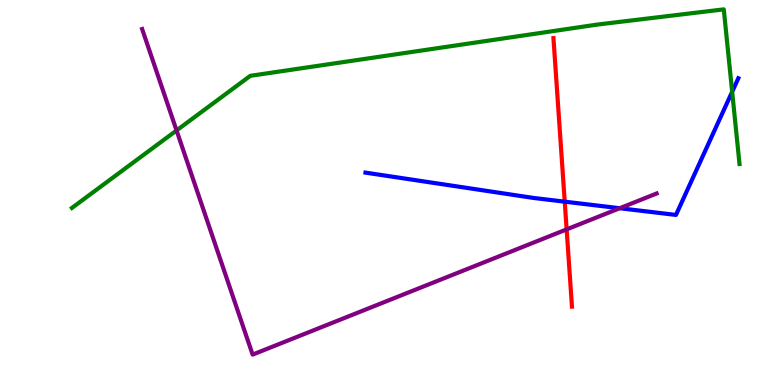[{'lines': ['blue', 'red'], 'intersections': [{'x': 7.29, 'y': 4.76}]}, {'lines': ['green', 'red'], 'intersections': []}, {'lines': ['purple', 'red'], 'intersections': [{'x': 7.31, 'y': 4.04}]}, {'lines': ['blue', 'green'], 'intersections': [{'x': 9.45, 'y': 7.62}]}, {'lines': ['blue', 'purple'], 'intersections': [{'x': 8.0, 'y': 4.59}]}, {'lines': ['green', 'purple'], 'intersections': [{'x': 2.28, 'y': 6.61}]}]